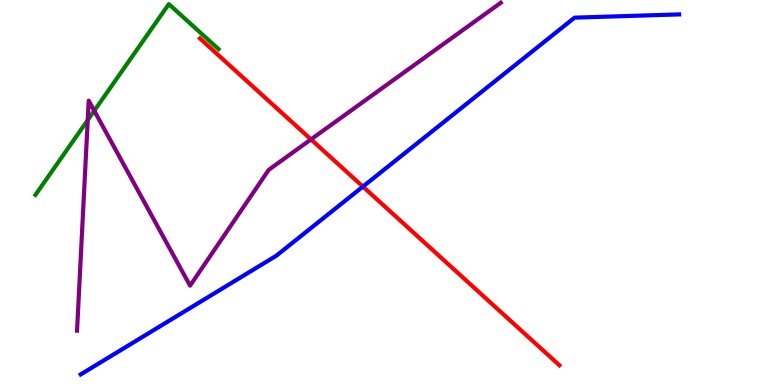[{'lines': ['blue', 'red'], 'intersections': [{'x': 4.68, 'y': 5.15}]}, {'lines': ['green', 'red'], 'intersections': []}, {'lines': ['purple', 'red'], 'intersections': [{'x': 4.01, 'y': 6.38}]}, {'lines': ['blue', 'green'], 'intersections': []}, {'lines': ['blue', 'purple'], 'intersections': []}, {'lines': ['green', 'purple'], 'intersections': [{'x': 1.13, 'y': 6.88}, {'x': 1.22, 'y': 7.12}]}]